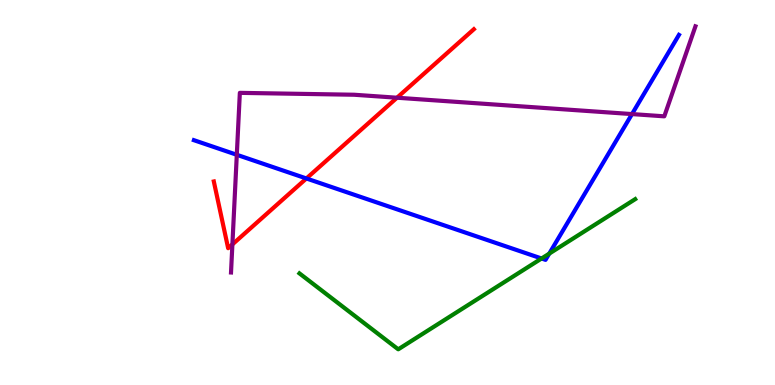[{'lines': ['blue', 'red'], 'intersections': [{'x': 3.95, 'y': 5.36}]}, {'lines': ['green', 'red'], 'intersections': []}, {'lines': ['purple', 'red'], 'intersections': [{'x': 3.0, 'y': 3.65}, {'x': 5.12, 'y': 7.46}]}, {'lines': ['blue', 'green'], 'intersections': [{'x': 6.99, 'y': 3.29}, {'x': 7.09, 'y': 3.41}]}, {'lines': ['blue', 'purple'], 'intersections': [{'x': 3.06, 'y': 5.98}, {'x': 8.15, 'y': 7.04}]}, {'lines': ['green', 'purple'], 'intersections': []}]